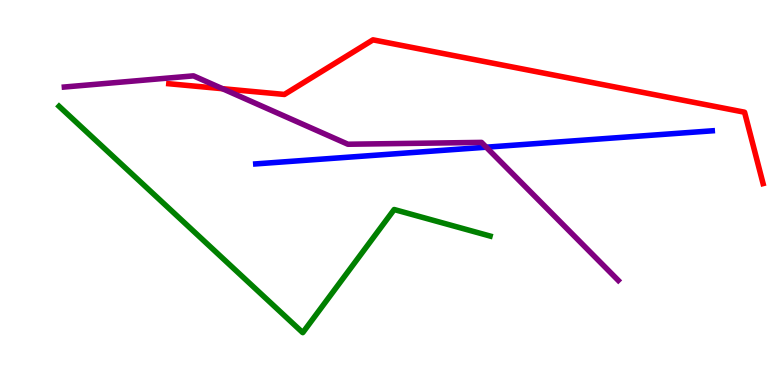[{'lines': ['blue', 'red'], 'intersections': []}, {'lines': ['green', 'red'], 'intersections': []}, {'lines': ['purple', 'red'], 'intersections': [{'x': 2.87, 'y': 7.7}]}, {'lines': ['blue', 'green'], 'intersections': []}, {'lines': ['blue', 'purple'], 'intersections': [{'x': 6.27, 'y': 6.18}]}, {'lines': ['green', 'purple'], 'intersections': []}]